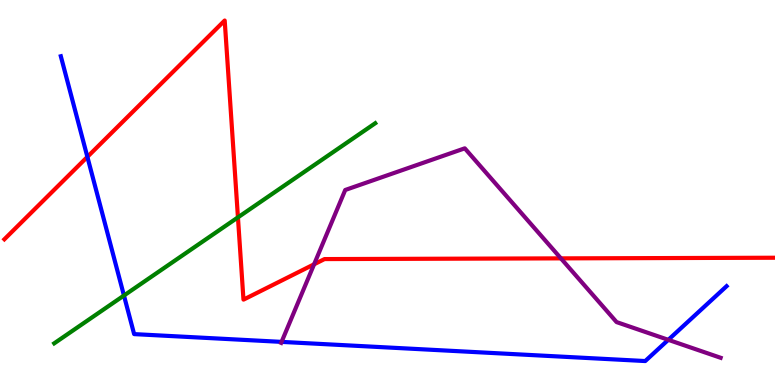[{'lines': ['blue', 'red'], 'intersections': [{'x': 1.13, 'y': 5.93}]}, {'lines': ['green', 'red'], 'intersections': [{'x': 3.07, 'y': 4.35}]}, {'lines': ['purple', 'red'], 'intersections': [{'x': 4.05, 'y': 3.14}, {'x': 7.24, 'y': 3.29}]}, {'lines': ['blue', 'green'], 'intersections': [{'x': 1.6, 'y': 2.32}]}, {'lines': ['blue', 'purple'], 'intersections': [{'x': 3.63, 'y': 1.12}, {'x': 8.62, 'y': 1.17}]}, {'lines': ['green', 'purple'], 'intersections': []}]